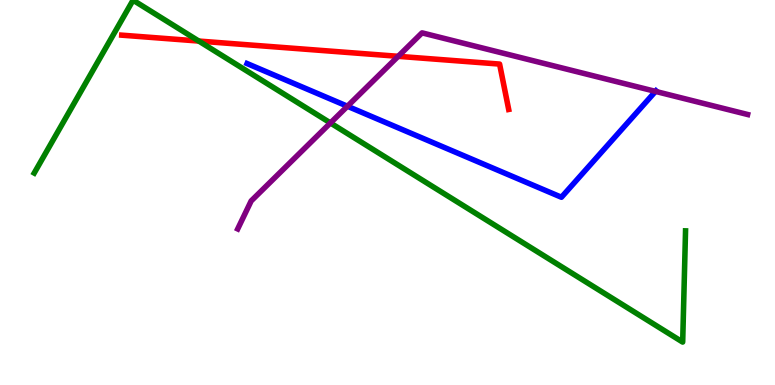[{'lines': ['blue', 'red'], 'intersections': []}, {'lines': ['green', 'red'], 'intersections': [{'x': 2.56, 'y': 8.93}]}, {'lines': ['purple', 'red'], 'intersections': [{'x': 5.14, 'y': 8.54}]}, {'lines': ['blue', 'green'], 'intersections': []}, {'lines': ['blue', 'purple'], 'intersections': [{'x': 4.48, 'y': 7.24}, {'x': 8.46, 'y': 7.63}]}, {'lines': ['green', 'purple'], 'intersections': [{'x': 4.26, 'y': 6.81}]}]